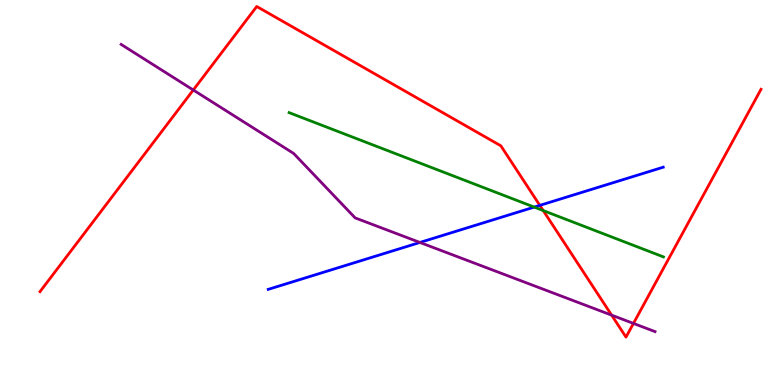[{'lines': ['blue', 'red'], 'intersections': [{'x': 6.97, 'y': 4.67}]}, {'lines': ['green', 'red'], 'intersections': [{'x': 7.01, 'y': 4.53}]}, {'lines': ['purple', 'red'], 'intersections': [{'x': 2.49, 'y': 7.66}, {'x': 7.89, 'y': 1.81}, {'x': 8.17, 'y': 1.6}]}, {'lines': ['blue', 'green'], 'intersections': [{'x': 6.89, 'y': 4.62}]}, {'lines': ['blue', 'purple'], 'intersections': [{'x': 5.42, 'y': 3.7}]}, {'lines': ['green', 'purple'], 'intersections': []}]